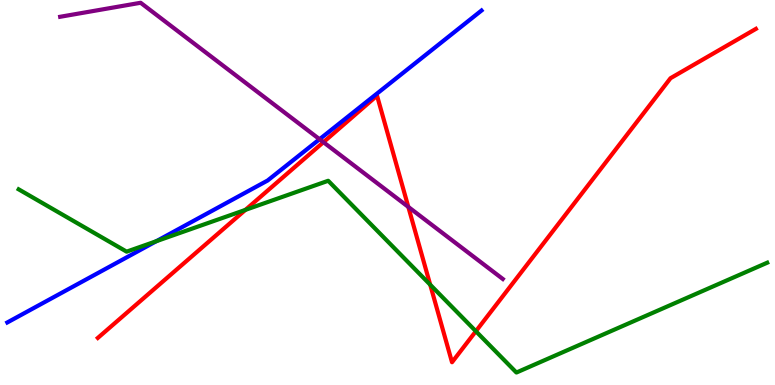[{'lines': ['blue', 'red'], 'intersections': []}, {'lines': ['green', 'red'], 'intersections': [{'x': 3.17, 'y': 4.55}, {'x': 5.55, 'y': 2.61}, {'x': 6.14, 'y': 1.4}]}, {'lines': ['purple', 'red'], 'intersections': [{'x': 4.17, 'y': 6.31}, {'x': 5.27, 'y': 4.63}]}, {'lines': ['blue', 'green'], 'intersections': [{'x': 2.02, 'y': 3.73}]}, {'lines': ['blue', 'purple'], 'intersections': [{'x': 4.12, 'y': 6.38}]}, {'lines': ['green', 'purple'], 'intersections': []}]